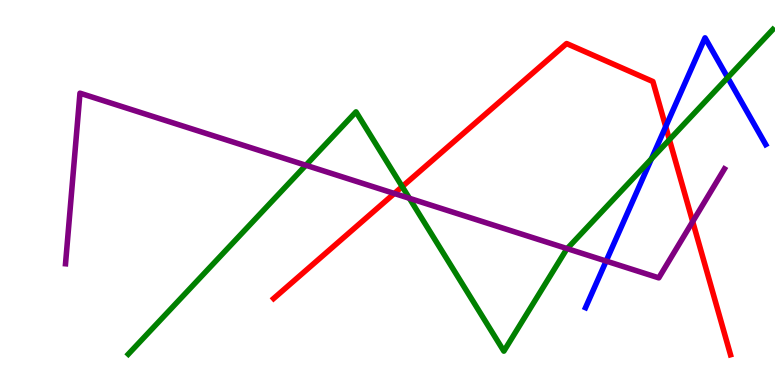[{'lines': ['blue', 'red'], 'intersections': [{'x': 8.59, 'y': 6.71}]}, {'lines': ['green', 'red'], 'intersections': [{'x': 5.19, 'y': 5.15}, {'x': 8.64, 'y': 6.37}]}, {'lines': ['purple', 'red'], 'intersections': [{'x': 5.09, 'y': 4.97}, {'x': 8.94, 'y': 4.24}]}, {'lines': ['blue', 'green'], 'intersections': [{'x': 8.41, 'y': 5.87}, {'x': 9.39, 'y': 7.98}]}, {'lines': ['blue', 'purple'], 'intersections': [{'x': 7.82, 'y': 3.22}]}, {'lines': ['green', 'purple'], 'intersections': [{'x': 3.95, 'y': 5.71}, {'x': 5.28, 'y': 4.85}, {'x': 7.32, 'y': 3.54}]}]